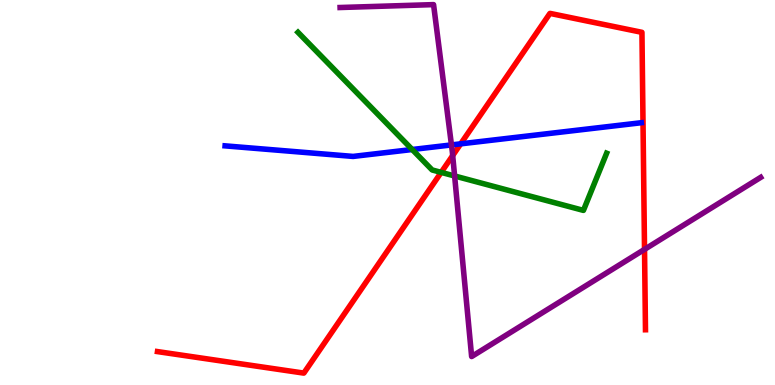[{'lines': ['blue', 'red'], 'intersections': [{'x': 5.94, 'y': 6.26}]}, {'lines': ['green', 'red'], 'intersections': [{'x': 5.69, 'y': 5.52}]}, {'lines': ['purple', 'red'], 'intersections': [{'x': 5.84, 'y': 5.96}, {'x': 8.32, 'y': 3.52}]}, {'lines': ['blue', 'green'], 'intersections': [{'x': 5.32, 'y': 6.12}]}, {'lines': ['blue', 'purple'], 'intersections': [{'x': 5.83, 'y': 6.24}]}, {'lines': ['green', 'purple'], 'intersections': [{'x': 5.87, 'y': 5.43}]}]